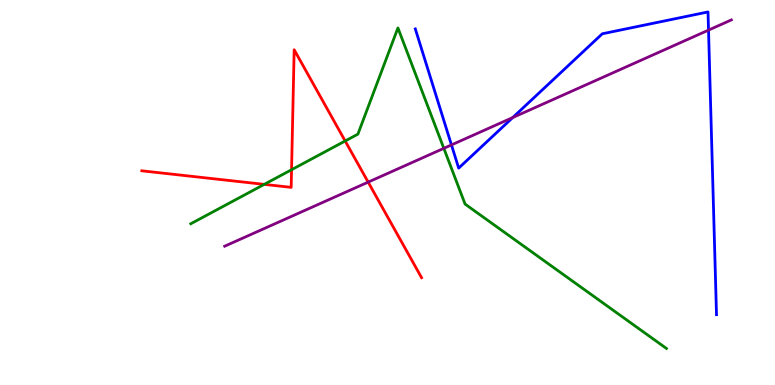[{'lines': ['blue', 'red'], 'intersections': []}, {'lines': ['green', 'red'], 'intersections': [{'x': 3.41, 'y': 5.21}, {'x': 3.76, 'y': 5.59}, {'x': 4.45, 'y': 6.34}]}, {'lines': ['purple', 'red'], 'intersections': [{'x': 4.75, 'y': 5.27}]}, {'lines': ['blue', 'green'], 'intersections': []}, {'lines': ['blue', 'purple'], 'intersections': [{'x': 5.83, 'y': 6.24}, {'x': 6.62, 'y': 6.95}, {'x': 9.14, 'y': 9.22}]}, {'lines': ['green', 'purple'], 'intersections': [{'x': 5.73, 'y': 6.15}]}]